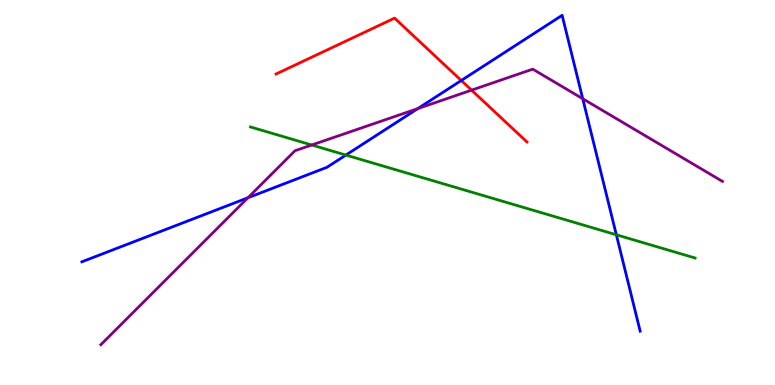[{'lines': ['blue', 'red'], 'intersections': [{'x': 5.95, 'y': 7.91}]}, {'lines': ['green', 'red'], 'intersections': []}, {'lines': ['purple', 'red'], 'intersections': [{'x': 6.08, 'y': 7.66}]}, {'lines': ['blue', 'green'], 'intersections': [{'x': 4.46, 'y': 5.97}, {'x': 7.95, 'y': 3.9}]}, {'lines': ['blue', 'purple'], 'intersections': [{'x': 3.2, 'y': 4.86}, {'x': 5.39, 'y': 7.18}, {'x': 7.52, 'y': 7.44}]}, {'lines': ['green', 'purple'], 'intersections': [{'x': 4.02, 'y': 6.23}]}]